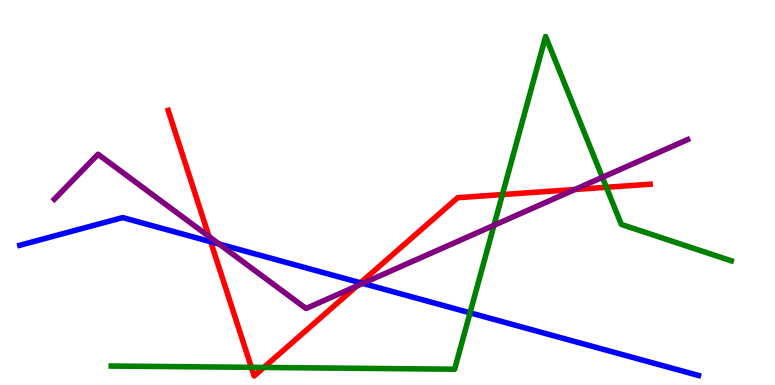[{'lines': ['blue', 'red'], 'intersections': [{'x': 2.72, 'y': 3.72}, {'x': 4.65, 'y': 2.65}]}, {'lines': ['green', 'red'], 'intersections': [{'x': 3.24, 'y': 0.459}, {'x': 3.4, 'y': 0.456}, {'x': 6.48, 'y': 4.95}, {'x': 7.82, 'y': 5.14}]}, {'lines': ['purple', 'red'], 'intersections': [{'x': 2.7, 'y': 3.86}, {'x': 4.6, 'y': 2.57}, {'x': 7.42, 'y': 5.08}]}, {'lines': ['blue', 'green'], 'intersections': [{'x': 6.07, 'y': 1.87}]}, {'lines': ['blue', 'purple'], 'intersections': [{'x': 2.83, 'y': 3.66}, {'x': 4.68, 'y': 2.64}]}, {'lines': ['green', 'purple'], 'intersections': [{'x': 6.37, 'y': 4.15}, {'x': 7.77, 'y': 5.39}]}]